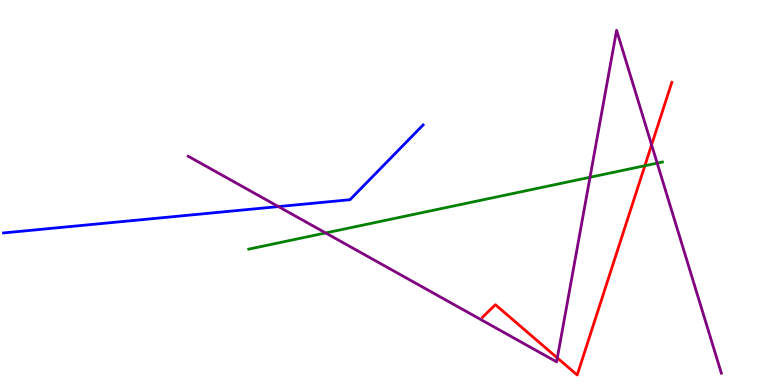[{'lines': ['blue', 'red'], 'intersections': []}, {'lines': ['green', 'red'], 'intersections': [{'x': 8.32, 'y': 5.7}]}, {'lines': ['purple', 'red'], 'intersections': [{'x': 7.19, 'y': 0.703}, {'x': 8.41, 'y': 6.24}]}, {'lines': ['blue', 'green'], 'intersections': []}, {'lines': ['blue', 'purple'], 'intersections': [{'x': 3.59, 'y': 4.63}]}, {'lines': ['green', 'purple'], 'intersections': [{'x': 4.2, 'y': 3.95}, {'x': 7.61, 'y': 5.4}, {'x': 8.48, 'y': 5.76}]}]